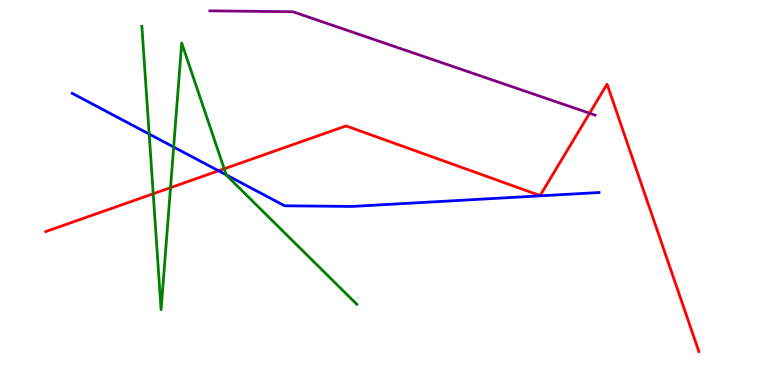[{'lines': ['blue', 'red'], 'intersections': [{'x': 2.82, 'y': 5.56}]}, {'lines': ['green', 'red'], 'intersections': [{'x': 1.98, 'y': 4.97}, {'x': 2.2, 'y': 5.13}, {'x': 2.89, 'y': 5.62}]}, {'lines': ['purple', 'red'], 'intersections': [{'x': 7.61, 'y': 7.06}]}, {'lines': ['blue', 'green'], 'intersections': [{'x': 1.92, 'y': 6.52}, {'x': 2.24, 'y': 6.18}, {'x': 2.92, 'y': 5.46}]}, {'lines': ['blue', 'purple'], 'intersections': []}, {'lines': ['green', 'purple'], 'intersections': []}]